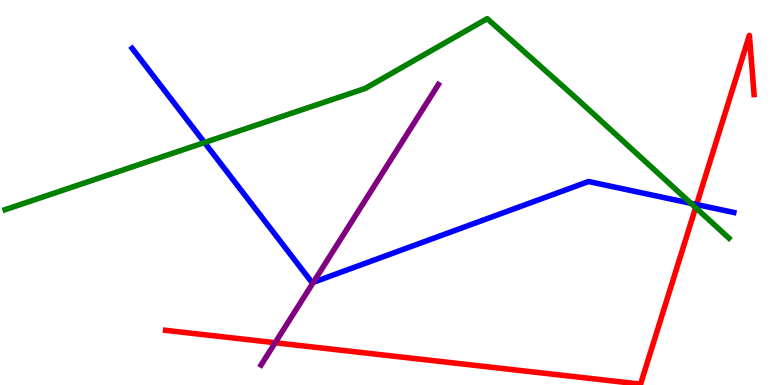[{'lines': ['blue', 'red'], 'intersections': [{'x': 8.99, 'y': 4.69}]}, {'lines': ['green', 'red'], 'intersections': [{'x': 8.98, 'y': 4.61}]}, {'lines': ['purple', 'red'], 'intersections': [{'x': 3.55, 'y': 1.1}]}, {'lines': ['blue', 'green'], 'intersections': [{'x': 2.64, 'y': 6.3}, {'x': 8.92, 'y': 4.72}]}, {'lines': ['blue', 'purple'], 'intersections': [{'x': 4.04, 'y': 2.67}]}, {'lines': ['green', 'purple'], 'intersections': []}]